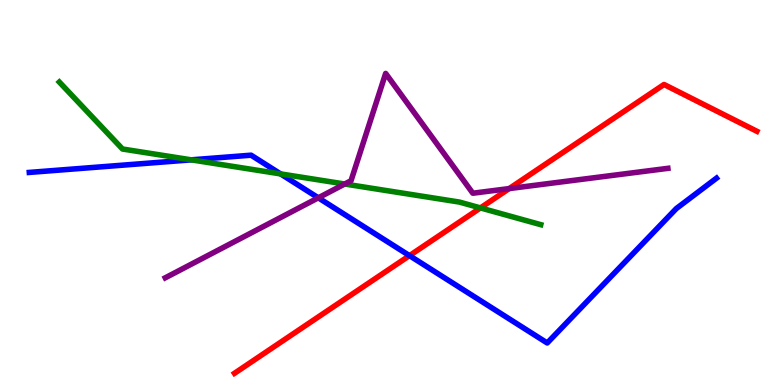[{'lines': ['blue', 'red'], 'intersections': [{'x': 5.28, 'y': 3.36}]}, {'lines': ['green', 'red'], 'intersections': [{'x': 6.2, 'y': 4.6}]}, {'lines': ['purple', 'red'], 'intersections': [{'x': 6.57, 'y': 5.1}]}, {'lines': ['blue', 'green'], 'intersections': [{'x': 2.47, 'y': 5.85}, {'x': 3.62, 'y': 5.48}]}, {'lines': ['blue', 'purple'], 'intersections': [{'x': 4.11, 'y': 4.86}]}, {'lines': ['green', 'purple'], 'intersections': [{'x': 4.45, 'y': 5.22}]}]